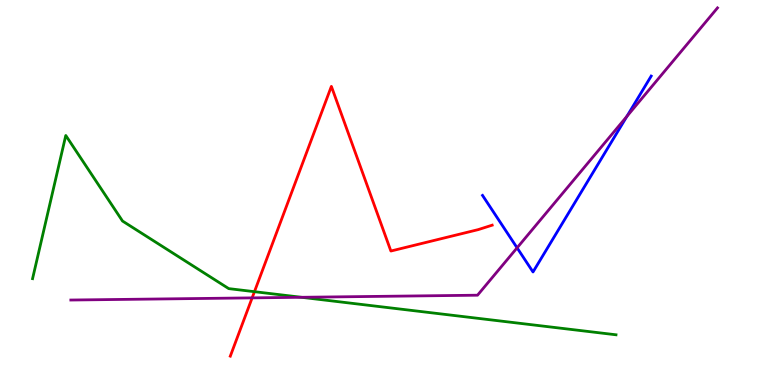[{'lines': ['blue', 'red'], 'intersections': []}, {'lines': ['green', 'red'], 'intersections': [{'x': 3.28, 'y': 2.42}]}, {'lines': ['purple', 'red'], 'intersections': [{'x': 3.25, 'y': 2.26}]}, {'lines': ['blue', 'green'], 'intersections': []}, {'lines': ['blue', 'purple'], 'intersections': [{'x': 6.67, 'y': 3.56}, {'x': 8.09, 'y': 6.98}]}, {'lines': ['green', 'purple'], 'intersections': [{'x': 3.89, 'y': 2.28}]}]